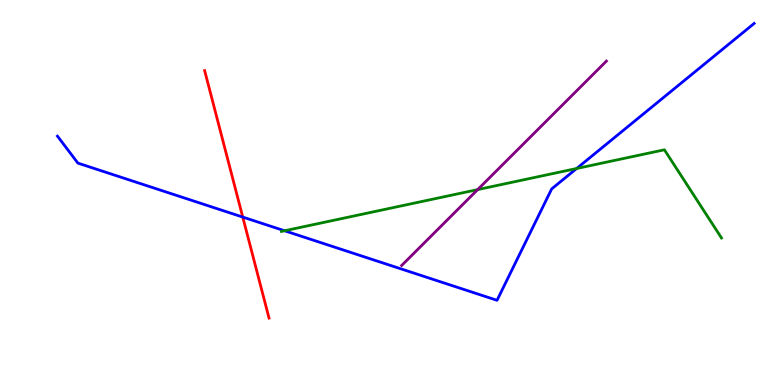[{'lines': ['blue', 'red'], 'intersections': [{'x': 3.13, 'y': 4.36}]}, {'lines': ['green', 'red'], 'intersections': []}, {'lines': ['purple', 'red'], 'intersections': []}, {'lines': ['blue', 'green'], 'intersections': [{'x': 3.67, 'y': 4.01}, {'x': 7.44, 'y': 5.62}]}, {'lines': ['blue', 'purple'], 'intersections': []}, {'lines': ['green', 'purple'], 'intersections': [{'x': 6.16, 'y': 5.08}]}]